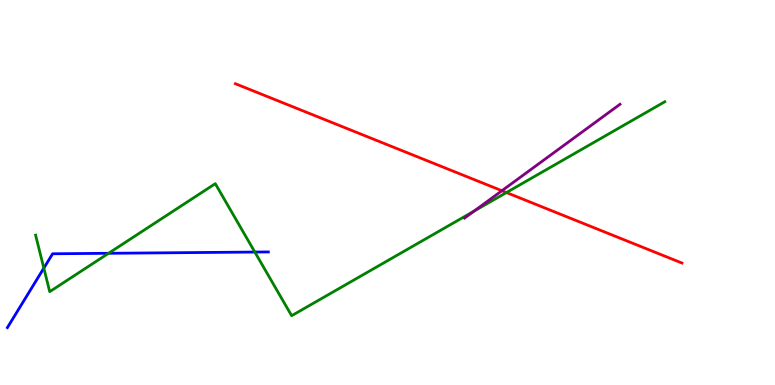[{'lines': ['blue', 'red'], 'intersections': []}, {'lines': ['green', 'red'], 'intersections': [{'x': 6.53, 'y': 5.0}]}, {'lines': ['purple', 'red'], 'intersections': [{'x': 6.48, 'y': 5.05}]}, {'lines': ['blue', 'green'], 'intersections': [{'x': 0.566, 'y': 3.04}, {'x': 1.4, 'y': 3.42}, {'x': 3.29, 'y': 3.45}]}, {'lines': ['blue', 'purple'], 'intersections': []}, {'lines': ['green', 'purple'], 'intersections': [{'x': 6.12, 'y': 4.52}]}]